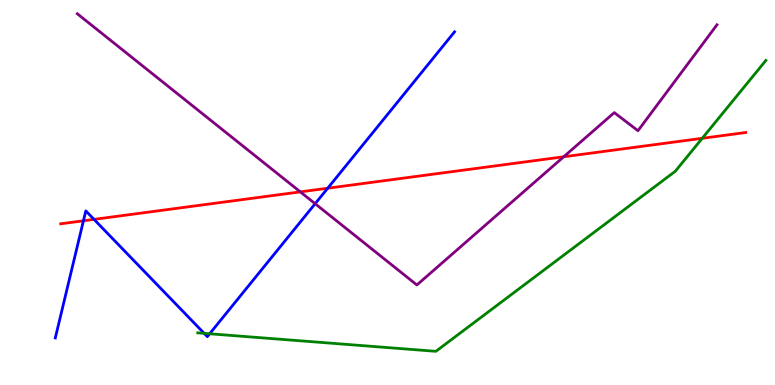[{'lines': ['blue', 'red'], 'intersections': [{'x': 1.08, 'y': 4.27}, {'x': 1.21, 'y': 4.3}, {'x': 4.23, 'y': 5.11}]}, {'lines': ['green', 'red'], 'intersections': [{'x': 9.06, 'y': 6.41}]}, {'lines': ['purple', 'red'], 'intersections': [{'x': 3.88, 'y': 5.02}, {'x': 7.27, 'y': 5.93}]}, {'lines': ['blue', 'green'], 'intersections': [{'x': 2.63, 'y': 1.34}, {'x': 2.71, 'y': 1.33}]}, {'lines': ['blue', 'purple'], 'intersections': [{'x': 4.07, 'y': 4.71}]}, {'lines': ['green', 'purple'], 'intersections': []}]